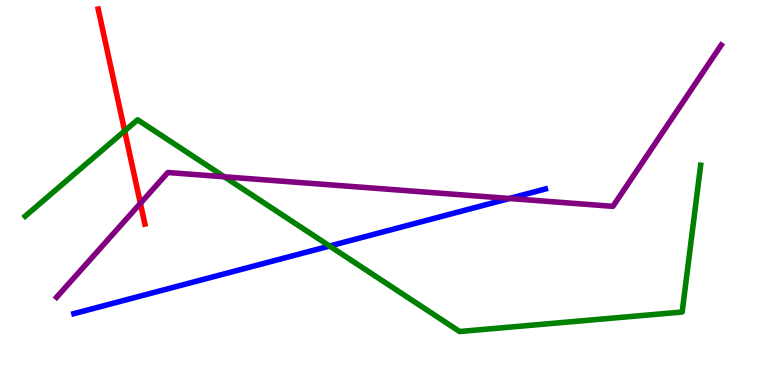[{'lines': ['blue', 'red'], 'intersections': []}, {'lines': ['green', 'red'], 'intersections': [{'x': 1.61, 'y': 6.6}]}, {'lines': ['purple', 'red'], 'intersections': [{'x': 1.81, 'y': 4.72}]}, {'lines': ['blue', 'green'], 'intersections': [{'x': 4.25, 'y': 3.61}]}, {'lines': ['blue', 'purple'], 'intersections': [{'x': 6.57, 'y': 4.84}]}, {'lines': ['green', 'purple'], 'intersections': [{'x': 2.89, 'y': 5.41}]}]